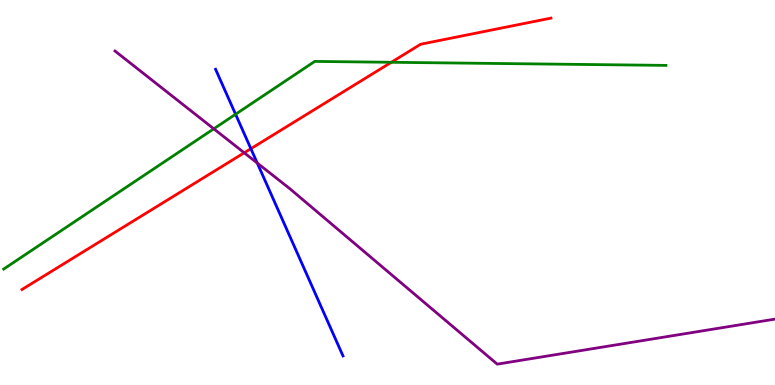[{'lines': ['blue', 'red'], 'intersections': [{'x': 3.24, 'y': 6.14}]}, {'lines': ['green', 'red'], 'intersections': [{'x': 5.05, 'y': 8.38}]}, {'lines': ['purple', 'red'], 'intersections': [{'x': 3.15, 'y': 6.03}]}, {'lines': ['blue', 'green'], 'intersections': [{'x': 3.04, 'y': 7.03}]}, {'lines': ['blue', 'purple'], 'intersections': [{'x': 3.32, 'y': 5.77}]}, {'lines': ['green', 'purple'], 'intersections': [{'x': 2.76, 'y': 6.65}]}]